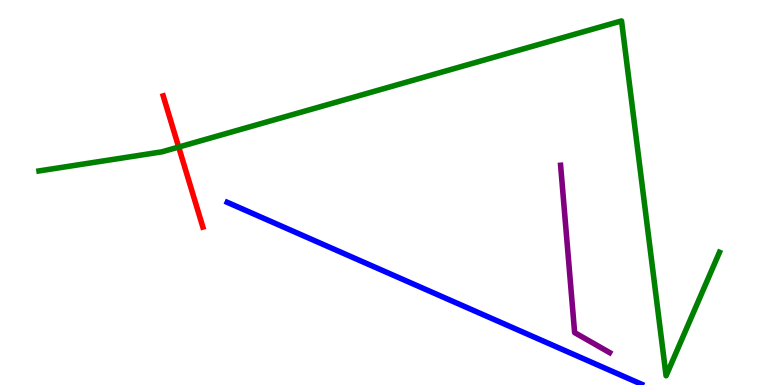[{'lines': ['blue', 'red'], 'intersections': []}, {'lines': ['green', 'red'], 'intersections': [{'x': 2.31, 'y': 6.18}]}, {'lines': ['purple', 'red'], 'intersections': []}, {'lines': ['blue', 'green'], 'intersections': []}, {'lines': ['blue', 'purple'], 'intersections': []}, {'lines': ['green', 'purple'], 'intersections': []}]